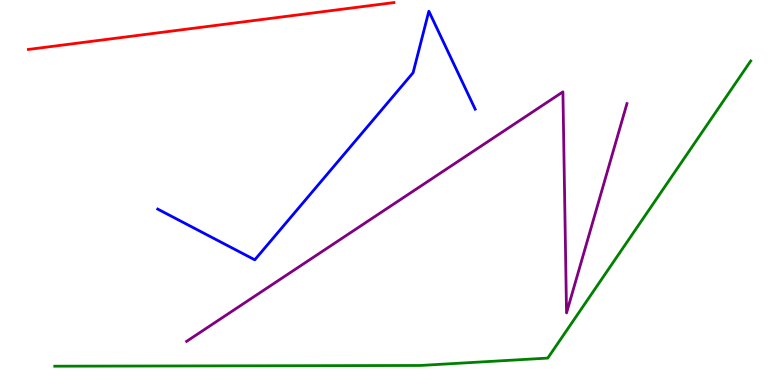[{'lines': ['blue', 'red'], 'intersections': []}, {'lines': ['green', 'red'], 'intersections': []}, {'lines': ['purple', 'red'], 'intersections': []}, {'lines': ['blue', 'green'], 'intersections': []}, {'lines': ['blue', 'purple'], 'intersections': []}, {'lines': ['green', 'purple'], 'intersections': []}]